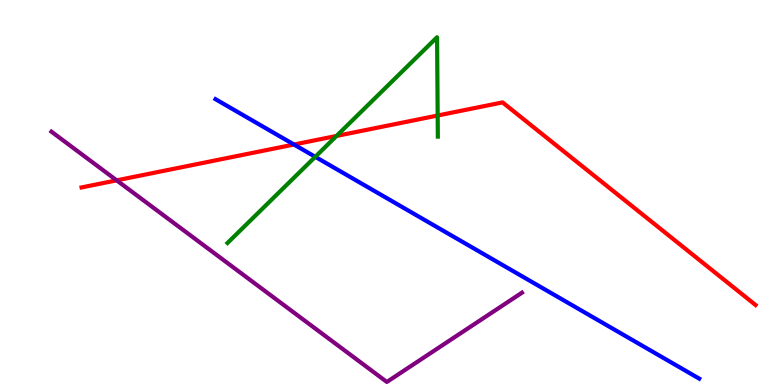[{'lines': ['blue', 'red'], 'intersections': [{'x': 3.79, 'y': 6.25}]}, {'lines': ['green', 'red'], 'intersections': [{'x': 4.34, 'y': 6.47}, {'x': 5.65, 'y': 7.0}]}, {'lines': ['purple', 'red'], 'intersections': [{'x': 1.51, 'y': 5.32}]}, {'lines': ['blue', 'green'], 'intersections': [{'x': 4.07, 'y': 5.93}]}, {'lines': ['blue', 'purple'], 'intersections': []}, {'lines': ['green', 'purple'], 'intersections': []}]